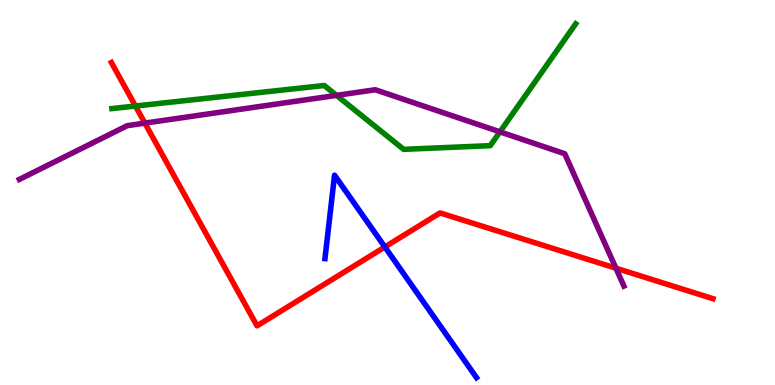[{'lines': ['blue', 'red'], 'intersections': [{'x': 4.97, 'y': 3.59}]}, {'lines': ['green', 'red'], 'intersections': [{'x': 1.75, 'y': 7.25}]}, {'lines': ['purple', 'red'], 'intersections': [{'x': 1.87, 'y': 6.8}, {'x': 7.95, 'y': 3.03}]}, {'lines': ['blue', 'green'], 'intersections': []}, {'lines': ['blue', 'purple'], 'intersections': []}, {'lines': ['green', 'purple'], 'intersections': [{'x': 4.34, 'y': 7.52}, {'x': 6.45, 'y': 6.58}]}]